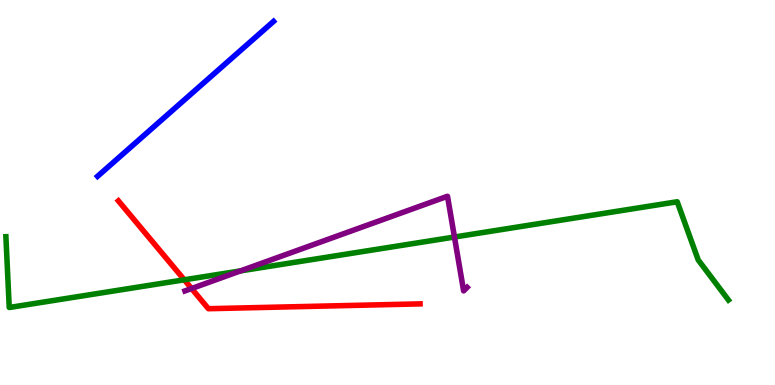[{'lines': ['blue', 'red'], 'intersections': []}, {'lines': ['green', 'red'], 'intersections': [{'x': 2.38, 'y': 2.73}]}, {'lines': ['purple', 'red'], 'intersections': [{'x': 2.47, 'y': 2.51}]}, {'lines': ['blue', 'green'], 'intersections': []}, {'lines': ['blue', 'purple'], 'intersections': []}, {'lines': ['green', 'purple'], 'intersections': [{'x': 3.1, 'y': 2.96}, {'x': 5.86, 'y': 3.84}]}]